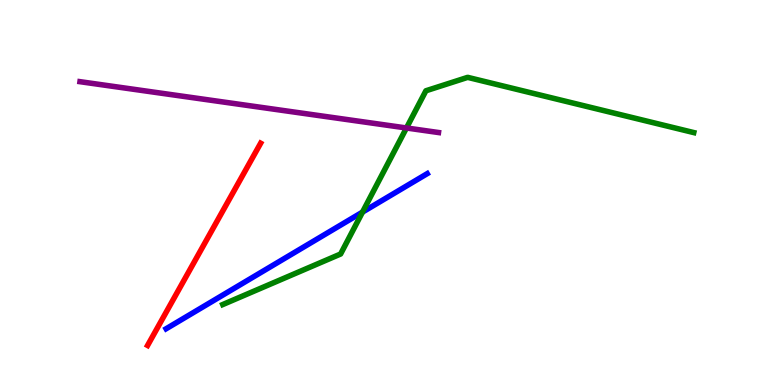[{'lines': ['blue', 'red'], 'intersections': []}, {'lines': ['green', 'red'], 'intersections': []}, {'lines': ['purple', 'red'], 'intersections': []}, {'lines': ['blue', 'green'], 'intersections': [{'x': 4.68, 'y': 4.49}]}, {'lines': ['blue', 'purple'], 'intersections': []}, {'lines': ['green', 'purple'], 'intersections': [{'x': 5.24, 'y': 6.68}]}]